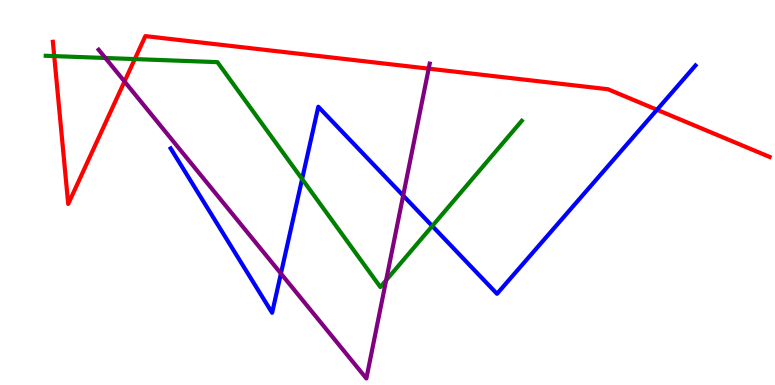[{'lines': ['blue', 'red'], 'intersections': [{'x': 8.48, 'y': 7.15}]}, {'lines': ['green', 'red'], 'intersections': [{'x': 0.7, 'y': 8.54}, {'x': 1.74, 'y': 8.47}]}, {'lines': ['purple', 'red'], 'intersections': [{'x': 1.61, 'y': 7.88}, {'x': 5.53, 'y': 8.22}]}, {'lines': ['blue', 'green'], 'intersections': [{'x': 3.9, 'y': 5.35}, {'x': 5.58, 'y': 4.13}]}, {'lines': ['blue', 'purple'], 'intersections': [{'x': 3.62, 'y': 2.9}, {'x': 5.2, 'y': 4.92}]}, {'lines': ['green', 'purple'], 'intersections': [{'x': 1.36, 'y': 8.49}, {'x': 4.98, 'y': 2.72}]}]